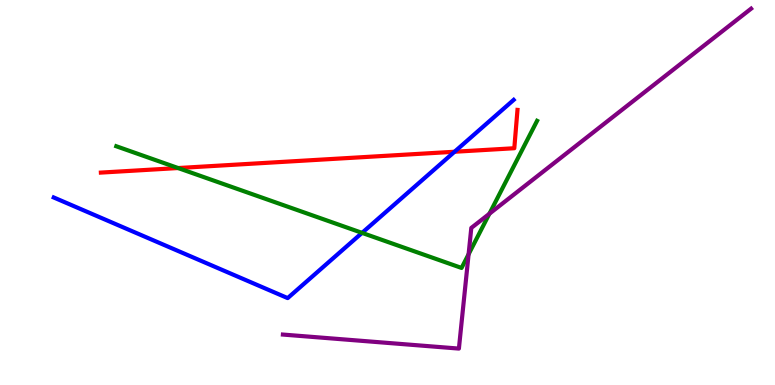[{'lines': ['blue', 'red'], 'intersections': [{'x': 5.87, 'y': 6.06}]}, {'lines': ['green', 'red'], 'intersections': [{'x': 2.3, 'y': 5.64}]}, {'lines': ['purple', 'red'], 'intersections': []}, {'lines': ['blue', 'green'], 'intersections': [{'x': 4.67, 'y': 3.95}]}, {'lines': ['blue', 'purple'], 'intersections': []}, {'lines': ['green', 'purple'], 'intersections': [{'x': 6.05, 'y': 3.4}, {'x': 6.31, 'y': 4.45}]}]